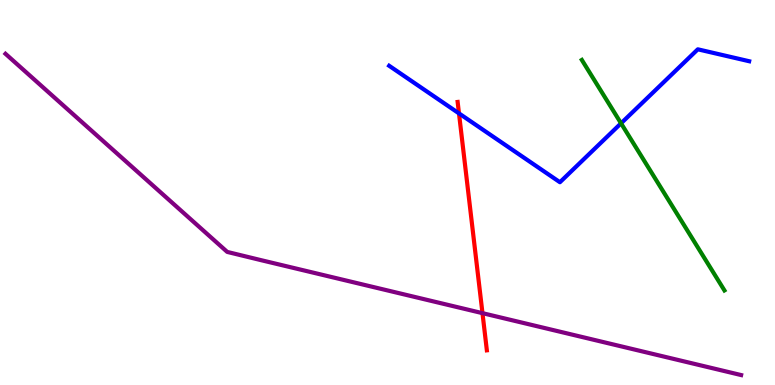[{'lines': ['blue', 'red'], 'intersections': [{'x': 5.92, 'y': 7.05}]}, {'lines': ['green', 'red'], 'intersections': []}, {'lines': ['purple', 'red'], 'intersections': [{'x': 6.23, 'y': 1.87}]}, {'lines': ['blue', 'green'], 'intersections': [{'x': 8.01, 'y': 6.8}]}, {'lines': ['blue', 'purple'], 'intersections': []}, {'lines': ['green', 'purple'], 'intersections': []}]